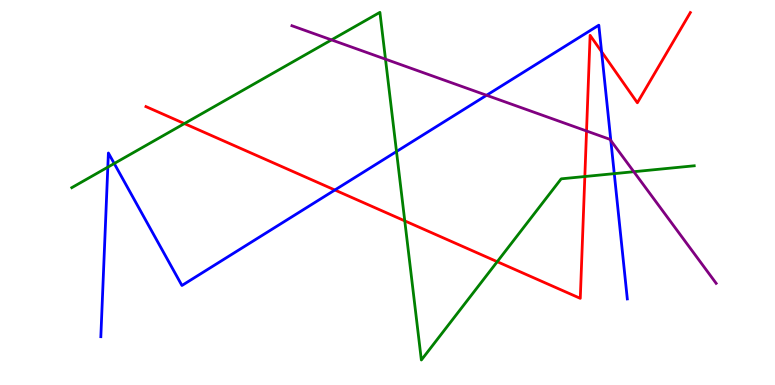[{'lines': ['blue', 'red'], 'intersections': [{'x': 4.32, 'y': 5.06}, {'x': 7.76, 'y': 8.66}]}, {'lines': ['green', 'red'], 'intersections': [{'x': 2.38, 'y': 6.79}, {'x': 5.22, 'y': 4.26}, {'x': 6.42, 'y': 3.2}, {'x': 7.55, 'y': 5.42}]}, {'lines': ['purple', 'red'], 'intersections': [{'x': 7.57, 'y': 6.6}]}, {'lines': ['blue', 'green'], 'intersections': [{'x': 1.39, 'y': 5.66}, {'x': 1.47, 'y': 5.75}, {'x': 5.12, 'y': 6.06}, {'x': 7.93, 'y': 5.49}]}, {'lines': ['blue', 'purple'], 'intersections': [{'x': 6.28, 'y': 7.53}, {'x': 7.88, 'y': 6.35}]}, {'lines': ['green', 'purple'], 'intersections': [{'x': 4.28, 'y': 8.96}, {'x': 4.97, 'y': 8.46}, {'x': 8.18, 'y': 5.54}]}]